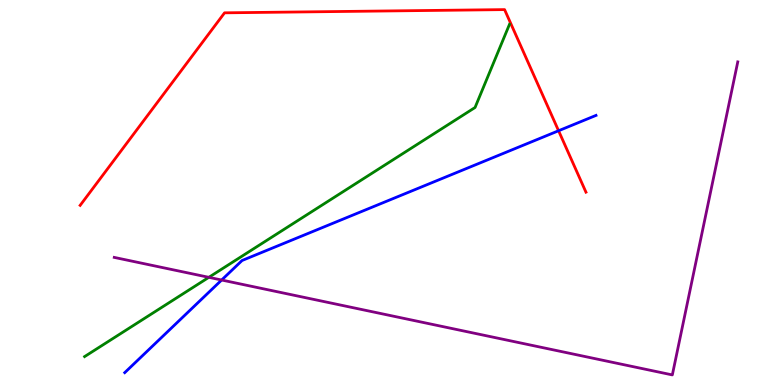[{'lines': ['blue', 'red'], 'intersections': [{'x': 7.21, 'y': 6.6}]}, {'lines': ['green', 'red'], 'intersections': []}, {'lines': ['purple', 'red'], 'intersections': []}, {'lines': ['blue', 'green'], 'intersections': []}, {'lines': ['blue', 'purple'], 'intersections': [{'x': 2.86, 'y': 2.73}]}, {'lines': ['green', 'purple'], 'intersections': [{'x': 2.69, 'y': 2.8}]}]